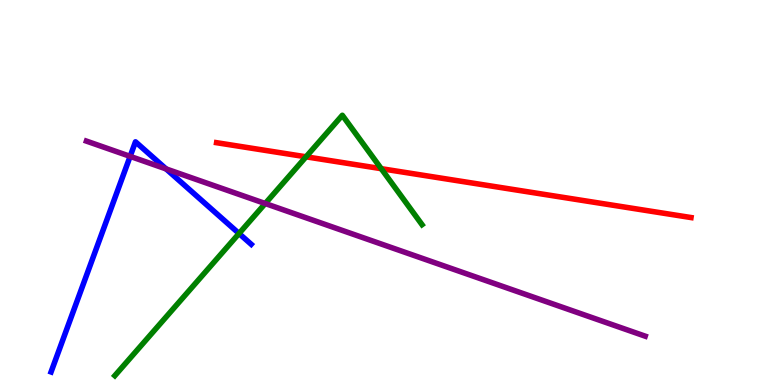[{'lines': ['blue', 'red'], 'intersections': []}, {'lines': ['green', 'red'], 'intersections': [{'x': 3.95, 'y': 5.93}, {'x': 4.92, 'y': 5.62}]}, {'lines': ['purple', 'red'], 'intersections': []}, {'lines': ['blue', 'green'], 'intersections': [{'x': 3.08, 'y': 3.93}]}, {'lines': ['blue', 'purple'], 'intersections': [{'x': 1.68, 'y': 5.94}, {'x': 2.14, 'y': 5.61}]}, {'lines': ['green', 'purple'], 'intersections': [{'x': 3.42, 'y': 4.71}]}]